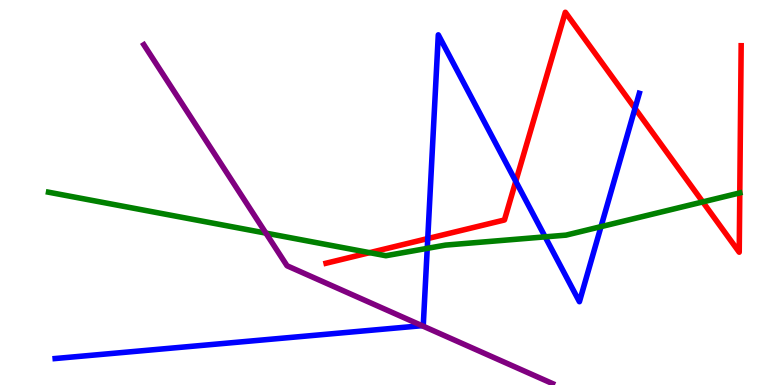[{'lines': ['blue', 'red'], 'intersections': [{'x': 5.52, 'y': 3.8}, {'x': 6.66, 'y': 5.29}, {'x': 8.19, 'y': 7.18}]}, {'lines': ['green', 'red'], 'intersections': [{'x': 4.77, 'y': 3.44}, {'x': 9.07, 'y': 4.76}, {'x': 9.55, 'y': 4.99}]}, {'lines': ['purple', 'red'], 'intersections': []}, {'lines': ['blue', 'green'], 'intersections': [{'x': 5.51, 'y': 3.55}, {'x': 7.03, 'y': 3.85}, {'x': 7.75, 'y': 4.11}]}, {'lines': ['blue', 'purple'], 'intersections': [{'x': 5.45, 'y': 1.54}]}, {'lines': ['green', 'purple'], 'intersections': [{'x': 3.43, 'y': 3.94}]}]